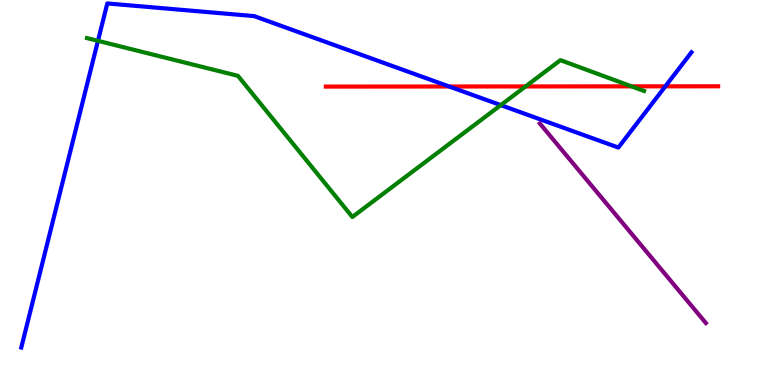[{'lines': ['blue', 'red'], 'intersections': [{'x': 5.8, 'y': 7.75}, {'x': 8.59, 'y': 7.76}]}, {'lines': ['green', 'red'], 'intersections': [{'x': 6.78, 'y': 7.75}, {'x': 8.15, 'y': 7.76}]}, {'lines': ['purple', 'red'], 'intersections': []}, {'lines': ['blue', 'green'], 'intersections': [{'x': 1.26, 'y': 8.94}, {'x': 6.46, 'y': 7.27}]}, {'lines': ['blue', 'purple'], 'intersections': []}, {'lines': ['green', 'purple'], 'intersections': []}]